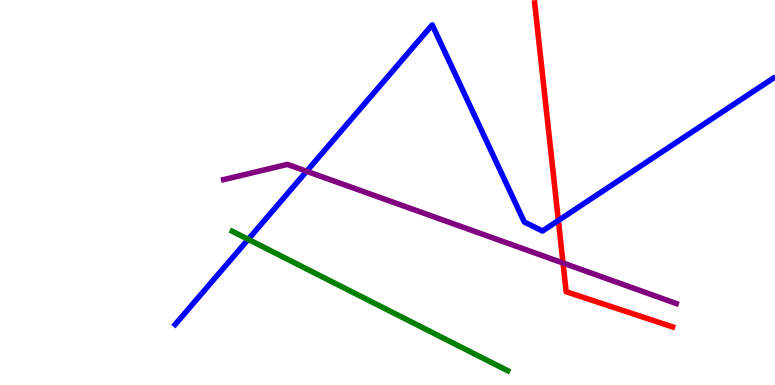[{'lines': ['blue', 'red'], 'intersections': [{'x': 7.2, 'y': 4.27}]}, {'lines': ['green', 'red'], 'intersections': []}, {'lines': ['purple', 'red'], 'intersections': [{'x': 7.26, 'y': 3.17}]}, {'lines': ['blue', 'green'], 'intersections': [{'x': 3.2, 'y': 3.78}]}, {'lines': ['blue', 'purple'], 'intersections': [{'x': 3.96, 'y': 5.55}]}, {'lines': ['green', 'purple'], 'intersections': []}]